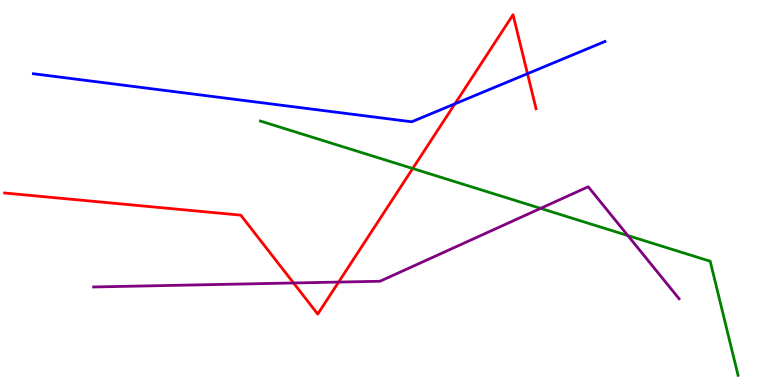[{'lines': ['blue', 'red'], 'intersections': [{'x': 5.87, 'y': 7.3}, {'x': 6.81, 'y': 8.09}]}, {'lines': ['green', 'red'], 'intersections': [{'x': 5.33, 'y': 5.62}]}, {'lines': ['purple', 'red'], 'intersections': [{'x': 3.79, 'y': 2.65}, {'x': 4.37, 'y': 2.67}]}, {'lines': ['blue', 'green'], 'intersections': []}, {'lines': ['blue', 'purple'], 'intersections': []}, {'lines': ['green', 'purple'], 'intersections': [{'x': 6.98, 'y': 4.59}, {'x': 8.1, 'y': 3.88}]}]